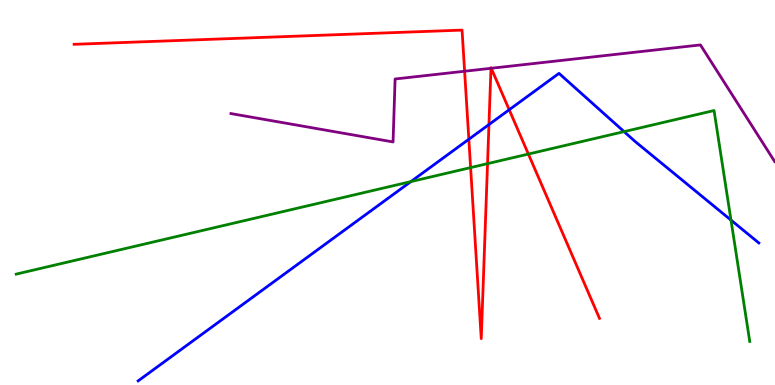[{'lines': ['blue', 'red'], 'intersections': [{'x': 6.05, 'y': 6.38}, {'x': 6.31, 'y': 6.76}, {'x': 6.57, 'y': 7.15}]}, {'lines': ['green', 'red'], 'intersections': [{'x': 6.07, 'y': 5.65}, {'x': 6.29, 'y': 5.75}, {'x': 6.82, 'y': 6.0}]}, {'lines': ['purple', 'red'], 'intersections': [{'x': 5.99, 'y': 8.15}, {'x': 6.34, 'y': 8.23}, {'x': 6.34, 'y': 8.23}]}, {'lines': ['blue', 'green'], 'intersections': [{'x': 5.3, 'y': 5.28}, {'x': 8.05, 'y': 6.58}, {'x': 9.43, 'y': 4.28}]}, {'lines': ['blue', 'purple'], 'intersections': []}, {'lines': ['green', 'purple'], 'intersections': []}]